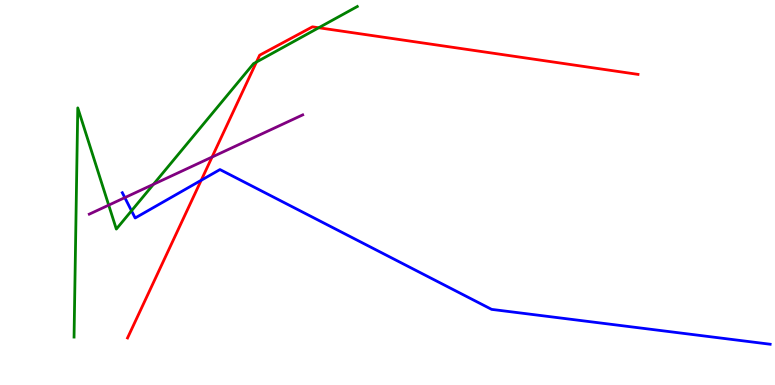[{'lines': ['blue', 'red'], 'intersections': [{'x': 2.6, 'y': 5.32}]}, {'lines': ['green', 'red'], 'intersections': [{'x': 3.31, 'y': 8.39}, {'x': 4.11, 'y': 9.28}]}, {'lines': ['purple', 'red'], 'intersections': [{'x': 2.74, 'y': 5.92}]}, {'lines': ['blue', 'green'], 'intersections': [{'x': 1.7, 'y': 4.53}]}, {'lines': ['blue', 'purple'], 'intersections': [{'x': 1.61, 'y': 4.87}]}, {'lines': ['green', 'purple'], 'intersections': [{'x': 1.4, 'y': 4.67}, {'x': 1.98, 'y': 5.21}]}]